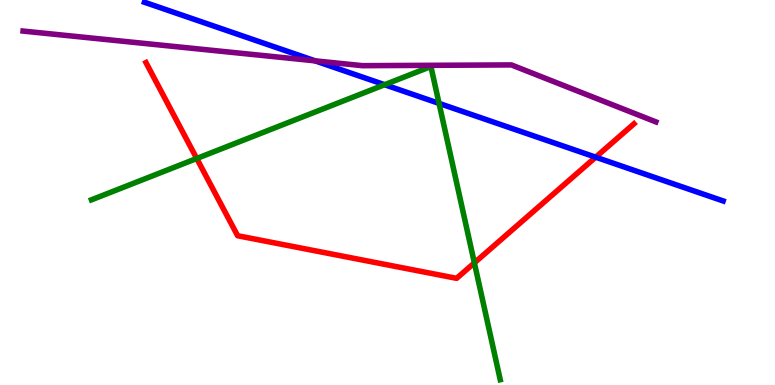[{'lines': ['blue', 'red'], 'intersections': [{'x': 7.69, 'y': 5.92}]}, {'lines': ['green', 'red'], 'intersections': [{'x': 2.54, 'y': 5.88}, {'x': 6.12, 'y': 3.17}]}, {'lines': ['purple', 'red'], 'intersections': []}, {'lines': ['blue', 'green'], 'intersections': [{'x': 4.96, 'y': 7.8}, {'x': 5.67, 'y': 7.31}]}, {'lines': ['blue', 'purple'], 'intersections': [{'x': 4.07, 'y': 8.42}]}, {'lines': ['green', 'purple'], 'intersections': []}]